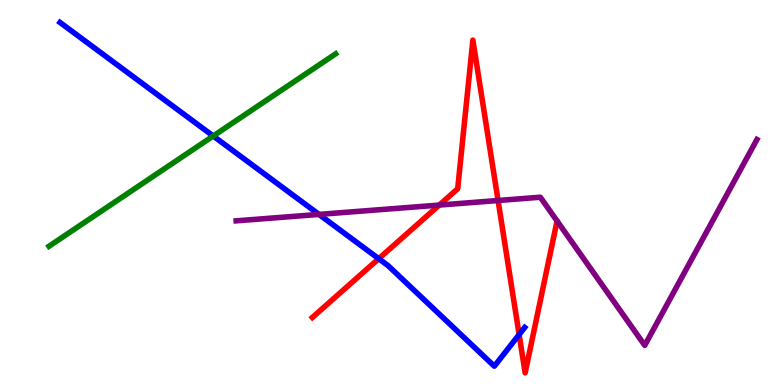[{'lines': ['blue', 'red'], 'intersections': [{'x': 4.89, 'y': 3.28}, {'x': 6.7, 'y': 1.31}]}, {'lines': ['green', 'red'], 'intersections': []}, {'lines': ['purple', 'red'], 'intersections': [{'x': 5.67, 'y': 4.67}, {'x': 6.43, 'y': 4.79}]}, {'lines': ['blue', 'green'], 'intersections': [{'x': 2.75, 'y': 6.47}]}, {'lines': ['blue', 'purple'], 'intersections': [{'x': 4.12, 'y': 4.43}]}, {'lines': ['green', 'purple'], 'intersections': []}]